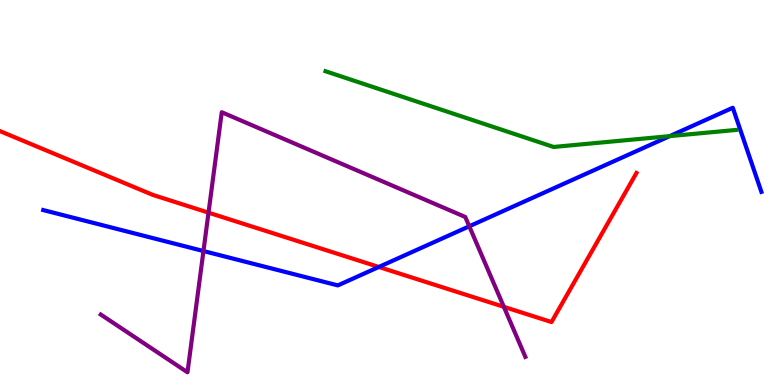[{'lines': ['blue', 'red'], 'intersections': [{'x': 4.89, 'y': 3.07}]}, {'lines': ['green', 'red'], 'intersections': []}, {'lines': ['purple', 'red'], 'intersections': [{'x': 2.69, 'y': 4.48}, {'x': 6.5, 'y': 2.03}]}, {'lines': ['blue', 'green'], 'intersections': [{'x': 8.64, 'y': 6.46}]}, {'lines': ['blue', 'purple'], 'intersections': [{'x': 2.63, 'y': 3.48}, {'x': 6.06, 'y': 4.12}]}, {'lines': ['green', 'purple'], 'intersections': []}]